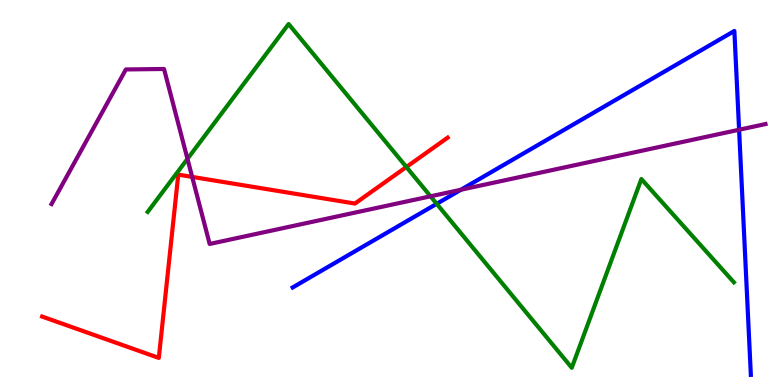[{'lines': ['blue', 'red'], 'intersections': []}, {'lines': ['green', 'red'], 'intersections': [{'x': 5.24, 'y': 5.66}]}, {'lines': ['purple', 'red'], 'intersections': [{'x': 2.48, 'y': 5.41}]}, {'lines': ['blue', 'green'], 'intersections': [{'x': 5.64, 'y': 4.71}]}, {'lines': ['blue', 'purple'], 'intersections': [{'x': 5.95, 'y': 5.07}, {'x': 9.54, 'y': 6.63}]}, {'lines': ['green', 'purple'], 'intersections': [{'x': 2.42, 'y': 5.87}, {'x': 5.56, 'y': 4.9}]}]